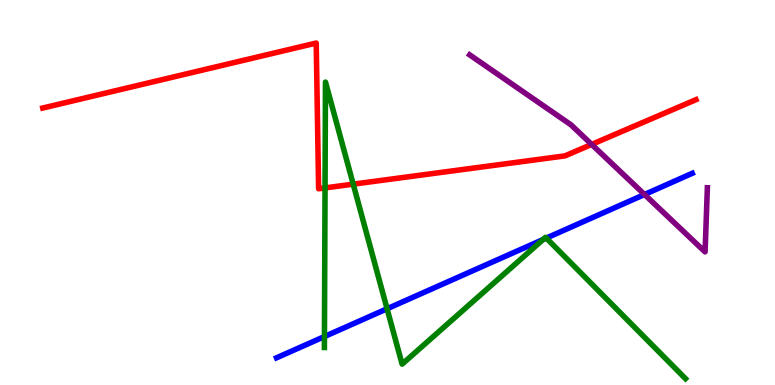[{'lines': ['blue', 'red'], 'intersections': []}, {'lines': ['green', 'red'], 'intersections': [{'x': 4.19, 'y': 5.12}, {'x': 4.56, 'y': 5.22}]}, {'lines': ['purple', 'red'], 'intersections': [{'x': 7.63, 'y': 6.25}]}, {'lines': ['blue', 'green'], 'intersections': [{'x': 4.19, 'y': 1.26}, {'x': 4.99, 'y': 1.98}, {'x': 7.01, 'y': 3.78}, {'x': 7.05, 'y': 3.82}]}, {'lines': ['blue', 'purple'], 'intersections': [{'x': 8.32, 'y': 4.95}]}, {'lines': ['green', 'purple'], 'intersections': []}]